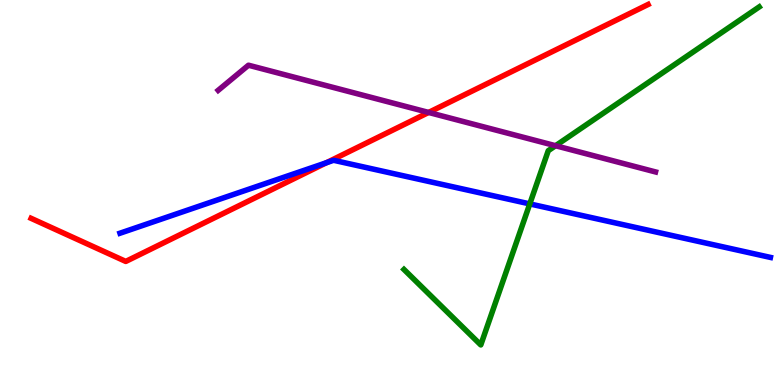[{'lines': ['blue', 'red'], 'intersections': [{'x': 4.21, 'y': 5.77}]}, {'lines': ['green', 'red'], 'intersections': []}, {'lines': ['purple', 'red'], 'intersections': [{'x': 5.53, 'y': 7.08}]}, {'lines': ['blue', 'green'], 'intersections': [{'x': 6.84, 'y': 4.7}]}, {'lines': ['blue', 'purple'], 'intersections': []}, {'lines': ['green', 'purple'], 'intersections': [{'x': 7.17, 'y': 6.21}]}]